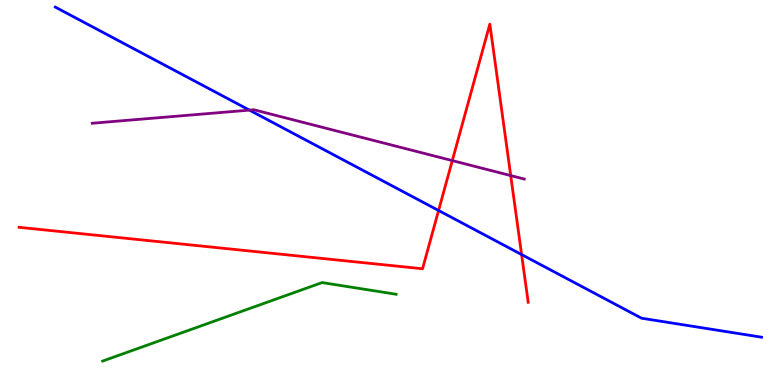[{'lines': ['blue', 'red'], 'intersections': [{'x': 5.66, 'y': 4.53}, {'x': 6.73, 'y': 3.39}]}, {'lines': ['green', 'red'], 'intersections': []}, {'lines': ['purple', 'red'], 'intersections': [{'x': 5.84, 'y': 5.83}, {'x': 6.59, 'y': 5.44}]}, {'lines': ['blue', 'green'], 'intersections': []}, {'lines': ['blue', 'purple'], 'intersections': [{'x': 3.22, 'y': 7.14}]}, {'lines': ['green', 'purple'], 'intersections': []}]